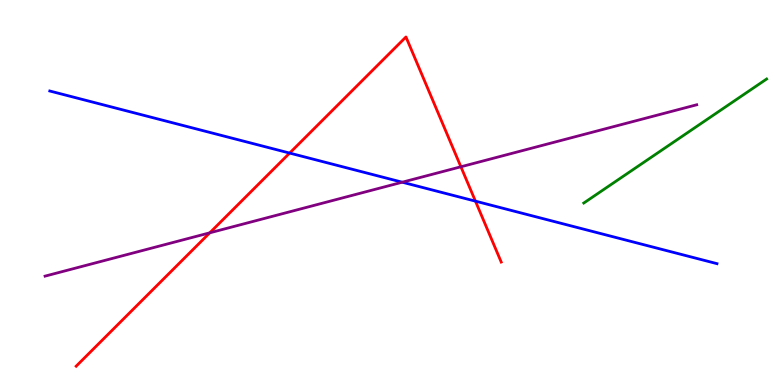[{'lines': ['blue', 'red'], 'intersections': [{'x': 3.74, 'y': 6.02}, {'x': 6.13, 'y': 4.78}]}, {'lines': ['green', 'red'], 'intersections': []}, {'lines': ['purple', 'red'], 'intersections': [{'x': 2.71, 'y': 3.95}, {'x': 5.95, 'y': 5.67}]}, {'lines': ['blue', 'green'], 'intersections': []}, {'lines': ['blue', 'purple'], 'intersections': [{'x': 5.19, 'y': 5.27}]}, {'lines': ['green', 'purple'], 'intersections': []}]